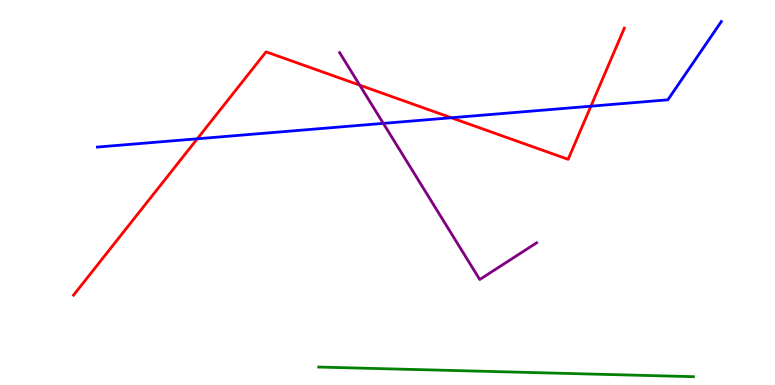[{'lines': ['blue', 'red'], 'intersections': [{'x': 2.55, 'y': 6.4}, {'x': 5.82, 'y': 6.94}, {'x': 7.62, 'y': 7.24}]}, {'lines': ['green', 'red'], 'intersections': []}, {'lines': ['purple', 'red'], 'intersections': [{'x': 4.64, 'y': 7.79}]}, {'lines': ['blue', 'green'], 'intersections': []}, {'lines': ['blue', 'purple'], 'intersections': [{'x': 4.95, 'y': 6.8}]}, {'lines': ['green', 'purple'], 'intersections': []}]